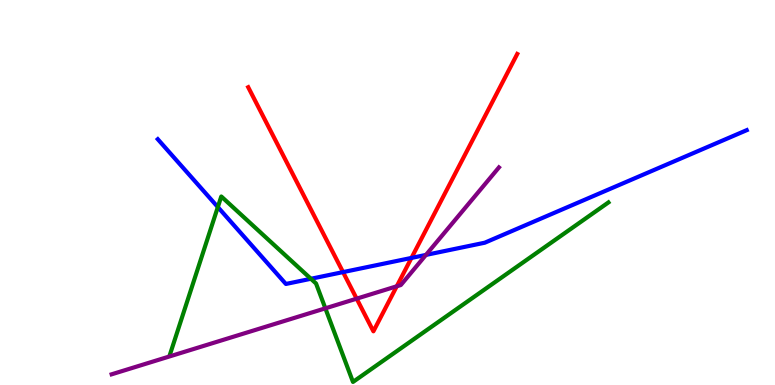[{'lines': ['blue', 'red'], 'intersections': [{'x': 4.43, 'y': 2.93}, {'x': 5.31, 'y': 3.3}]}, {'lines': ['green', 'red'], 'intersections': []}, {'lines': ['purple', 'red'], 'intersections': [{'x': 4.6, 'y': 2.24}, {'x': 5.12, 'y': 2.56}]}, {'lines': ['blue', 'green'], 'intersections': [{'x': 2.81, 'y': 4.62}, {'x': 4.01, 'y': 2.76}]}, {'lines': ['blue', 'purple'], 'intersections': [{'x': 5.5, 'y': 3.38}]}, {'lines': ['green', 'purple'], 'intersections': [{'x': 4.2, 'y': 1.99}]}]